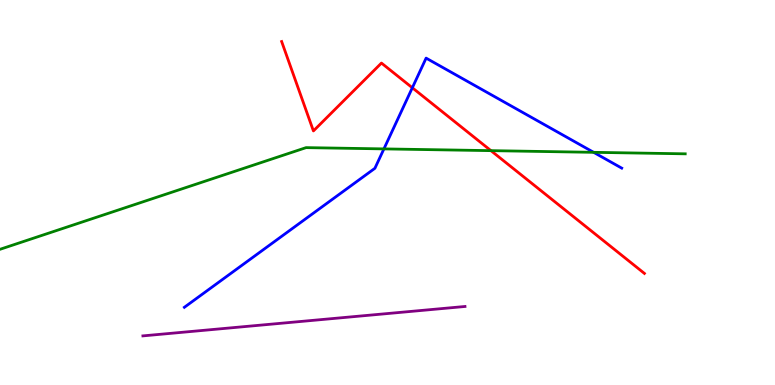[{'lines': ['blue', 'red'], 'intersections': [{'x': 5.32, 'y': 7.72}]}, {'lines': ['green', 'red'], 'intersections': [{'x': 6.33, 'y': 6.09}]}, {'lines': ['purple', 'red'], 'intersections': []}, {'lines': ['blue', 'green'], 'intersections': [{'x': 4.95, 'y': 6.13}, {'x': 7.66, 'y': 6.04}]}, {'lines': ['blue', 'purple'], 'intersections': []}, {'lines': ['green', 'purple'], 'intersections': []}]